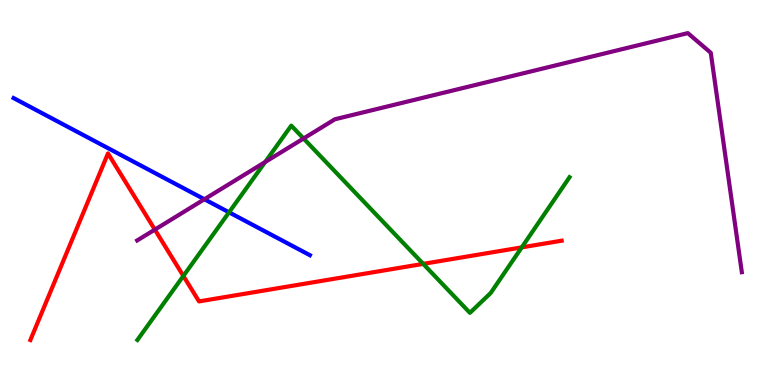[{'lines': ['blue', 'red'], 'intersections': []}, {'lines': ['green', 'red'], 'intersections': [{'x': 2.37, 'y': 2.83}, {'x': 5.46, 'y': 3.15}, {'x': 6.73, 'y': 3.57}]}, {'lines': ['purple', 'red'], 'intersections': [{'x': 2.0, 'y': 4.04}]}, {'lines': ['blue', 'green'], 'intersections': [{'x': 2.96, 'y': 4.49}]}, {'lines': ['blue', 'purple'], 'intersections': [{'x': 2.64, 'y': 4.82}]}, {'lines': ['green', 'purple'], 'intersections': [{'x': 3.42, 'y': 5.79}, {'x': 3.92, 'y': 6.4}]}]